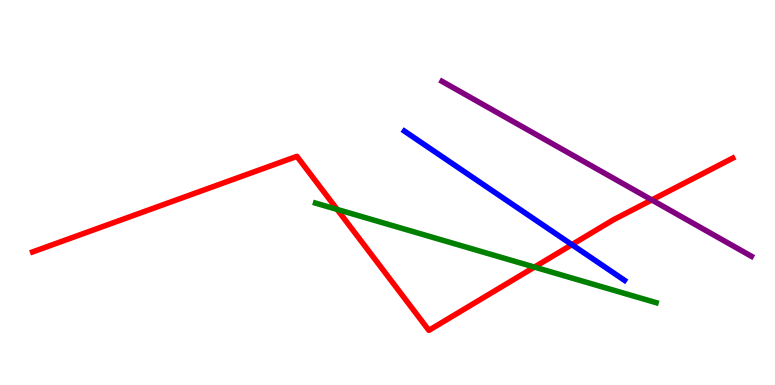[{'lines': ['blue', 'red'], 'intersections': [{'x': 7.38, 'y': 3.65}]}, {'lines': ['green', 'red'], 'intersections': [{'x': 4.35, 'y': 4.56}, {'x': 6.9, 'y': 3.06}]}, {'lines': ['purple', 'red'], 'intersections': [{'x': 8.41, 'y': 4.81}]}, {'lines': ['blue', 'green'], 'intersections': []}, {'lines': ['blue', 'purple'], 'intersections': []}, {'lines': ['green', 'purple'], 'intersections': []}]